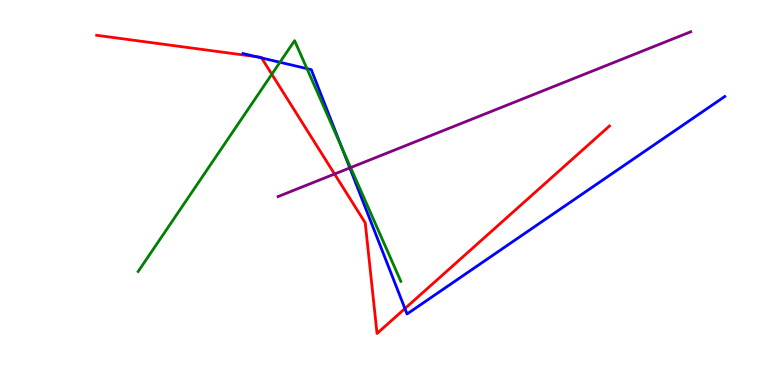[{'lines': ['blue', 'red'], 'intersections': [{'x': 3.31, 'y': 8.53}, {'x': 3.38, 'y': 8.5}, {'x': 5.22, 'y': 1.99}]}, {'lines': ['green', 'red'], 'intersections': [{'x': 3.51, 'y': 8.07}]}, {'lines': ['purple', 'red'], 'intersections': [{'x': 4.32, 'y': 5.48}]}, {'lines': ['blue', 'green'], 'intersections': [{'x': 3.61, 'y': 8.38}, {'x': 3.96, 'y': 8.22}, {'x': 4.41, 'y': 6.16}]}, {'lines': ['blue', 'purple'], 'intersections': [{'x': 4.51, 'y': 5.64}]}, {'lines': ['green', 'purple'], 'intersections': [{'x': 4.52, 'y': 5.65}]}]